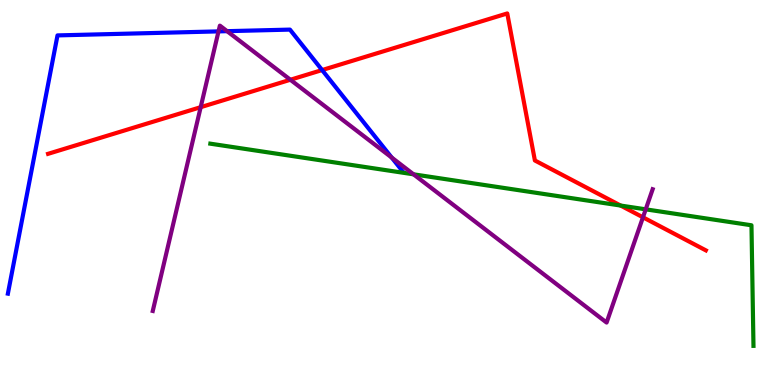[{'lines': ['blue', 'red'], 'intersections': [{'x': 4.16, 'y': 8.18}]}, {'lines': ['green', 'red'], 'intersections': [{'x': 8.01, 'y': 4.66}]}, {'lines': ['purple', 'red'], 'intersections': [{'x': 2.59, 'y': 7.22}, {'x': 3.75, 'y': 7.93}, {'x': 8.3, 'y': 4.36}]}, {'lines': ['blue', 'green'], 'intersections': []}, {'lines': ['blue', 'purple'], 'intersections': [{'x': 2.82, 'y': 9.18}, {'x': 2.93, 'y': 9.19}, {'x': 5.05, 'y': 5.91}]}, {'lines': ['green', 'purple'], 'intersections': [{'x': 5.34, 'y': 5.47}, {'x': 8.33, 'y': 4.56}]}]